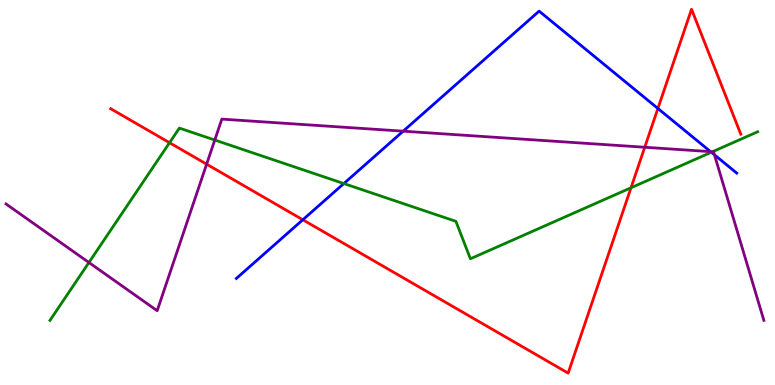[{'lines': ['blue', 'red'], 'intersections': [{'x': 3.91, 'y': 4.29}, {'x': 8.49, 'y': 7.18}]}, {'lines': ['green', 'red'], 'intersections': [{'x': 2.19, 'y': 6.29}, {'x': 8.14, 'y': 5.12}]}, {'lines': ['purple', 'red'], 'intersections': [{'x': 2.67, 'y': 5.74}, {'x': 8.32, 'y': 6.18}]}, {'lines': ['blue', 'green'], 'intersections': [{'x': 4.44, 'y': 5.23}, {'x': 9.18, 'y': 6.05}]}, {'lines': ['blue', 'purple'], 'intersections': [{'x': 5.2, 'y': 6.59}, {'x': 9.17, 'y': 6.06}, {'x': 9.22, 'y': 5.98}]}, {'lines': ['green', 'purple'], 'intersections': [{'x': 1.15, 'y': 3.18}, {'x': 2.77, 'y': 6.36}, {'x': 9.19, 'y': 6.06}]}]